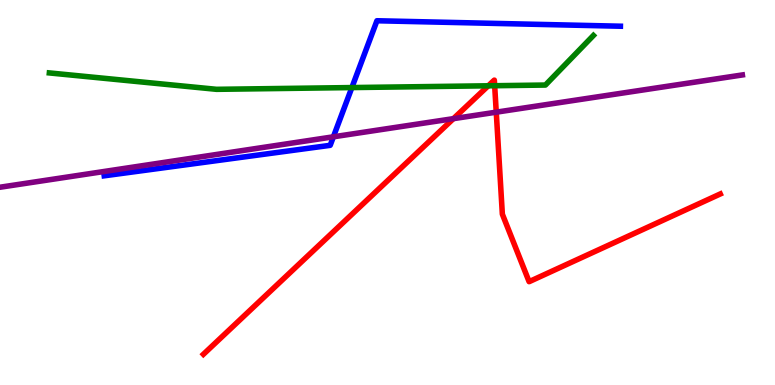[{'lines': ['blue', 'red'], 'intersections': []}, {'lines': ['green', 'red'], 'intersections': [{'x': 6.3, 'y': 7.77}, {'x': 6.38, 'y': 7.77}]}, {'lines': ['purple', 'red'], 'intersections': [{'x': 5.85, 'y': 6.92}, {'x': 6.4, 'y': 7.09}]}, {'lines': ['blue', 'green'], 'intersections': [{'x': 4.54, 'y': 7.73}]}, {'lines': ['blue', 'purple'], 'intersections': [{'x': 4.3, 'y': 6.45}]}, {'lines': ['green', 'purple'], 'intersections': []}]